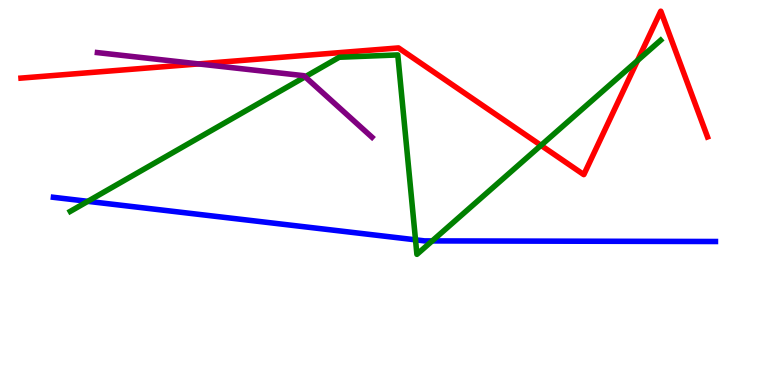[{'lines': ['blue', 'red'], 'intersections': []}, {'lines': ['green', 'red'], 'intersections': [{'x': 6.98, 'y': 6.22}, {'x': 8.23, 'y': 8.43}]}, {'lines': ['purple', 'red'], 'intersections': [{'x': 2.56, 'y': 8.34}]}, {'lines': ['blue', 'green'], 'intersections': [{'x': 1.13, 'y': 4.77}, {'x': 5.36, 'y': 3.77}, {'x': 5.58, 'y': 3.74}]}, {'lines': ['blue', 'purple'], 'intersections': []}, {'lines': ['green', 'purple'], 'intersections': [{'x': 3.94, 'y': 8.0}]}]